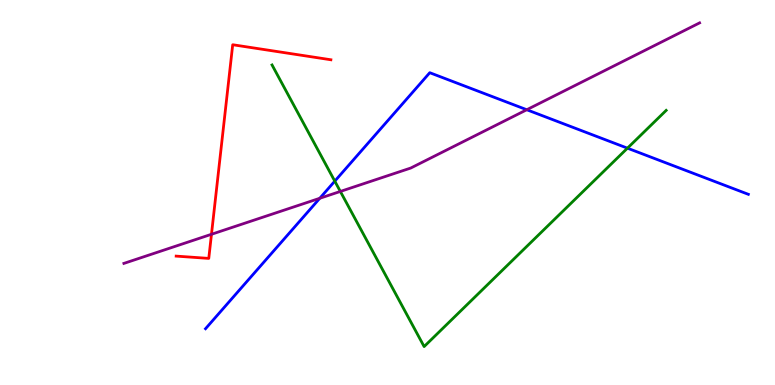[{'lines': ['blue', 'red'], 'intersections': []}, {'lines': ['green', 'red'], 'intersections': []}, {'lines': ['purple', 'red'], 'intersections': [{'x': 2.73, 'y': 3.91}]}, {'lines': ['blue', 'green'], 'intersections': [{'x': 4.32, 'y': 5.29}, {'x': 8.1, 'y': 6.15}]}, {'lines': ['blue', 'purple'], 'intersections': [{'x': 4.13, 'y': 4.85}, {'x': 6.8, 'y': 7.15}]}, {'lines': ['green', 'purple'], 'intersections': [{'x': 4.39, 'y': 5.03}]}]